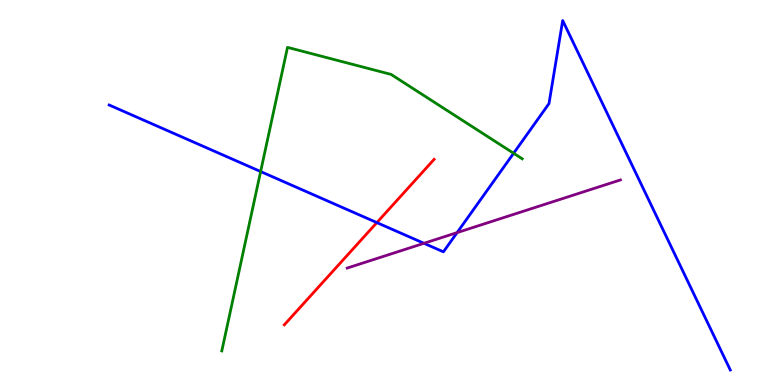[{'lines': ['blue', 'red'], 'intersections': [{'x': 4.86, 'y': 4.22}]}, {'lines': ['green', 'red'], 'intersections': []}, {'lines': ['purple', 'red'], 'intersections': []}, {'lines': ['blue', 'green'], 'intersections': [{'x': 3.36, 'y': 5.54}, {'x': 6.63, 'y': 6.02}]}, {'lines': ['blue', 'purple'], 'intersections': [{'x': 5.47, 'y': 3.68}, {'x': 5.9, 'y': 3.96}]}, {'lines': ['green', 'purple'], 'intersections': []}]